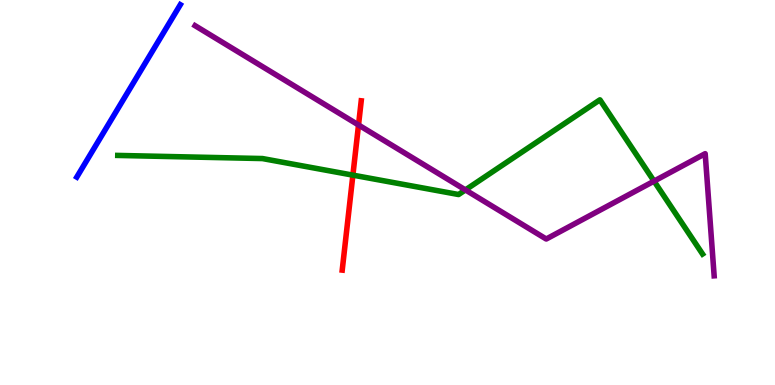[{'lines': ['blue', 'red'], 'intersections': []}, {'lines': ['green', 'red'], 'intersections': [{'x': 4.55, 'y': 5.45}]}, {'lines': ['purple', 'red'], 'intersections': [{'x': 4.63, 'y': 6.75}]}, {'lines': ['blue', 'green'], 'intersections': []}, {'lines': ['blue', 'purple'], 'intersections': []}, {'lines': ['green', 'purple'], 'intersections': [{'x': 6.01, 'y': 5.07}, {'x': 8.44, 'y': 5.3}]}]